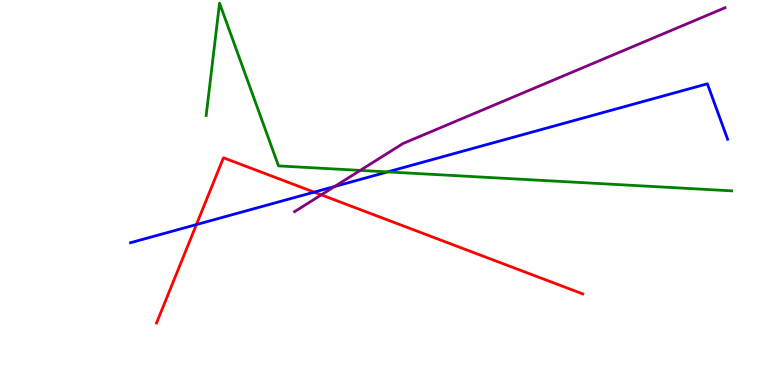[{'lines': ['blue', 'red'], 'intersections': [{'x': 2.53, 'y': 4.17}, {'x': 4.05, 'y': 5.01}]}, {'lines': ['green', 'red'], 'intersections': []}, {'lines': ['purple', 'red'], 'intersections': [{'x': 4.15, 'y': 4.94}]}, {'lines': ['blue', 'green'], 'intersections': [{'x': 5.0, 'y': 5.54}]}, {'lines': ['blue', 'purple'], 'intersections': [{'x': 4.32, 'y': 5.16}]}, {'lines': ['green', 'purple'], 'intersections': [{'x': 4.65, 'y': 5.57}]}]